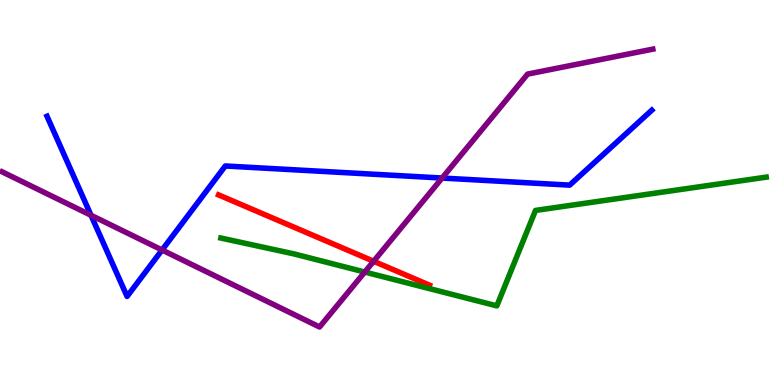[{'lines': ['blue', 'red'], 'intersections': []}, {'lines': ['green', 'red'], 'intersections': []}, {'lines': ['purple', 'red'], 'intersections': [{'x': 4.82, 'y': 3.21}]}, {'lines': ['blue', 'green'], 'intersections': []}, {'lines': ['blue', 'purple'], 'intersections': [{'x': 1.17, 'y': 4.41}, {'x': 2.09, 'y': 3.51}, {'x': 5.7, 'y': 5.38}]}, {'lines': ['green', 'purple'], 'intersections': [{'x': 4.71, 'y': 2.93}]}]